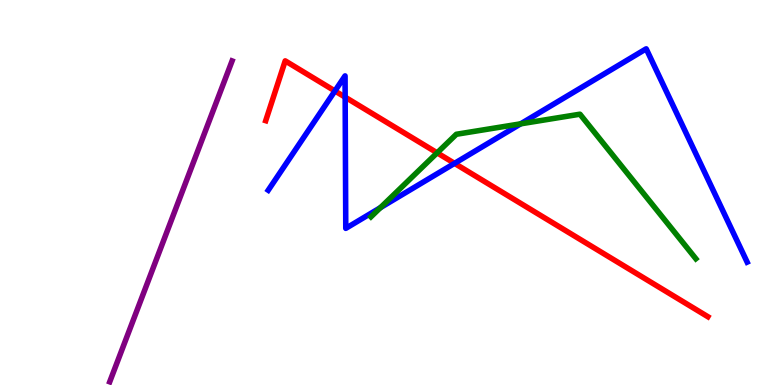[{'lines': ['blue', 'red'], 'intersections': [{'x': 4.32, 'y': 7.64}, {'x': 4.45, 'y': 7.48}, {'x': 5.87, 'y': 5.76}]}, {'lines': ['green', 'red'], 'intersections': [{'x': 5.64, 'y': 6.03}]}, {'lines': ['purple', 'red'], 'intersections': []}, {'lines': ['blue', 'green'], 'intersections': [{'x': 4.91, 'y': 4.61}, {'x': 6.72, 'y': 6.78}]}, {'lines': ['blue', 'purple'], 'intersections': []}, {'lines': ['green', 'purple'], 'intersections': []}]